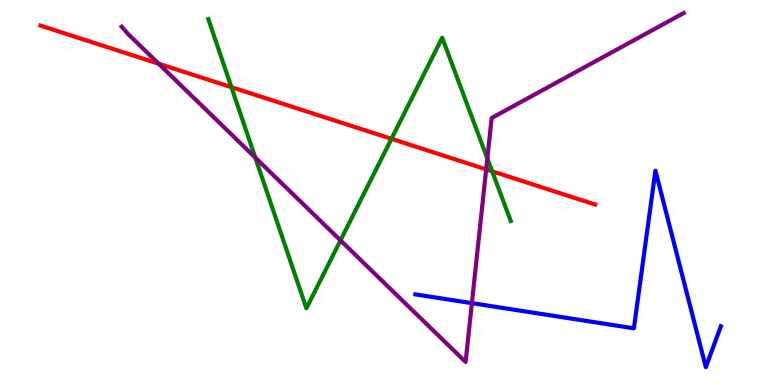[{'lines': ['blue', 'red'], 'intersections': []}, {'lines': ['green', 'red'], 'intersections': [{'x': 2.99, 'y': 7.74}, {'x': 5.05, 'y': 6.39}, {'x': 6.35, 'y': 5.55}]}, {'lines': ['purple', 'red'], 'intersections': [{'x': 2.05, 'y': 8.35}, {'x': 6.27, 'y': 5.6}]}, {'lines': ['blue', 'green'], 'intersections': []}, {'lines': ['blue', 'purple'], 'intersections': [{'x': 6.09, 'y': 2.13}]}, {'lines': ['green', 'purple'], 'intersections': [{'x': 3.29, 'y': 5.91}, {'x': 4.39, 'y': 3.76}, {'x': 6.29, 'y': 5.89}]}]